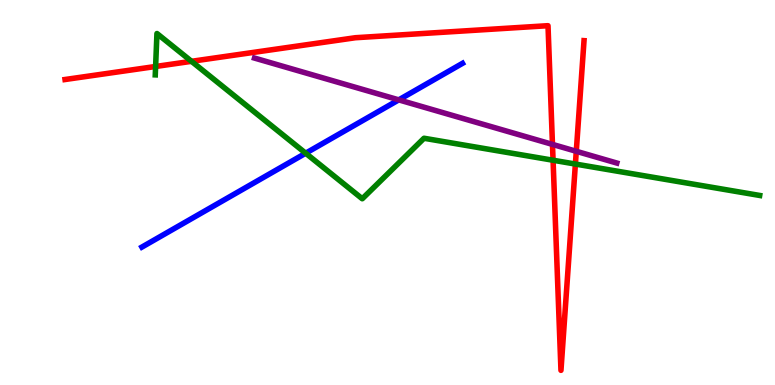[{'lines': ['blue', 'red'], 'intersections': []}, {'lines': ['green', 'red'], 'intersections': [{'x': 2.01, 'y': 8.27}, {'x': 2.47, 'y': 8.41}, {'x': 7.14, 'y': 5.84}, {'x': 7.42, 'y': 5.74}]}, {'lines': ['purple', 'red'], 'intersections': [{'x': 7.13, 'y': 6.25}, {'x': 7.44, 'y': 6.07}]}, {'lines': ['blue', 'green'], 'intersections': [{'x': 3.94, 'y': 6.02}]}, {'lines': ['blue', 'purple'], 'intersections': [{'x': 5.15, 'y': 7.41}]}, {'lines': ['green', 'purple'], 'intersections': []}]